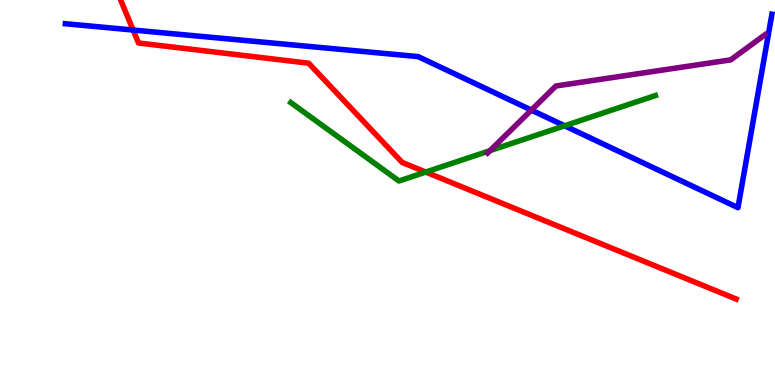[{'lines': ['blue', 'red'], 'intersections': [{'x': 1.72, 'y': 9.22}]}, {'lines': ['green', 'red'], 'intersections': [{'x': 5.49, 'y': 5.53}]}, {'lines': ['purple', 'red'], 'intersections': []}, {'lines': ['blue', 'green'], 'intersections': [{'x': 7.29, 'y': 6.73}]}, {'lines': ['blue', 'purple'], 'intersections': [{'x': 6.86, 'y': 7.14}]}, {'lines': ['green', 'purple'], 'intersections': [{'x': 6.32, 'y': 6.09}]}]